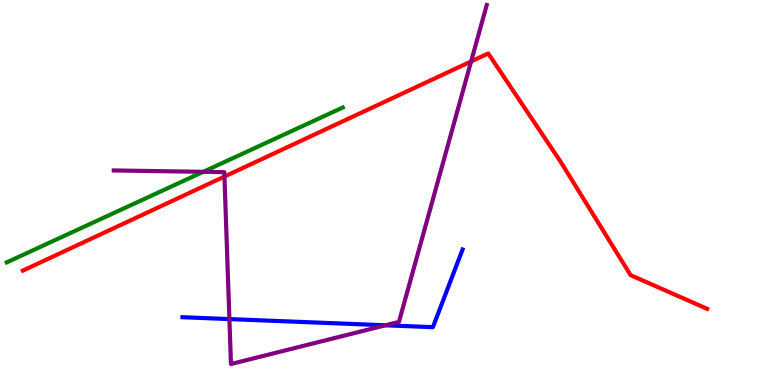[{'lines': ['blue', 'red'], 'intersections': []}, {'lines': ['green', 'red'], 'intersections': []}, {'lines': ['purple', 'red'], 'intersections': [{'x': 2.9, 'y': 5.41}, {'x': 6.08, 'y': 8.4}]}, {'lines': ['blue', 'green'], 'intersections': []}, {'lines': ['blue', 'purple'], 'intersections': [{'x': 2.96, 'y': 1.71}, {'x': 4.97, 'y': 1.55}]}, {'lines': ['green', 'purple'], 'intersections': [{'x': 2.62, 'y': 5.54}]}]